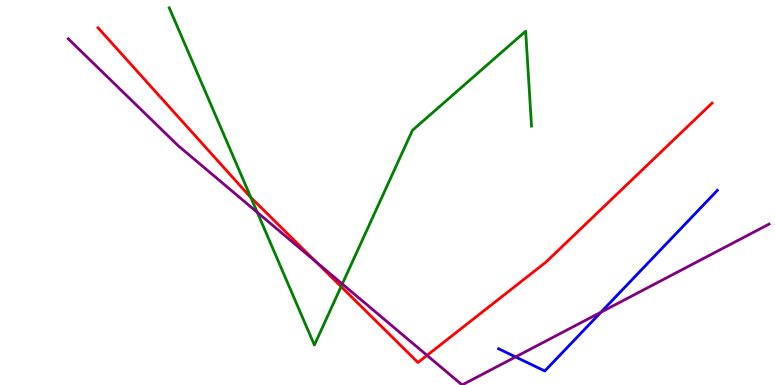[{'lines': ['blue', 'red'], 'intersections': []}, {'lines': ['green', 'red'], 'intersections': [{'x': 3.24, 'y': 4.87}, {'x': 4.4, 'y': 2.56}]}, {'lines': ['purple', 'red'], 'intersections': [{'x': 4.08, 'y': 3.2}, {'x': 5.51, 'y': 0.77}]}, {'lines': ['blue', 'green'], 'intersections': []}, {'lines': ['blue', 'purple'], 'intersections': [{'x': 6.65, 'y': 0.729}, {'x': 7.75, 'y': 1.89}]}, {'lines': ['green', 'purple'], 'intersections': [{'x': 3.32, 'y': 4.49}, {'x': 4.42, 'y': 2.62}]}]